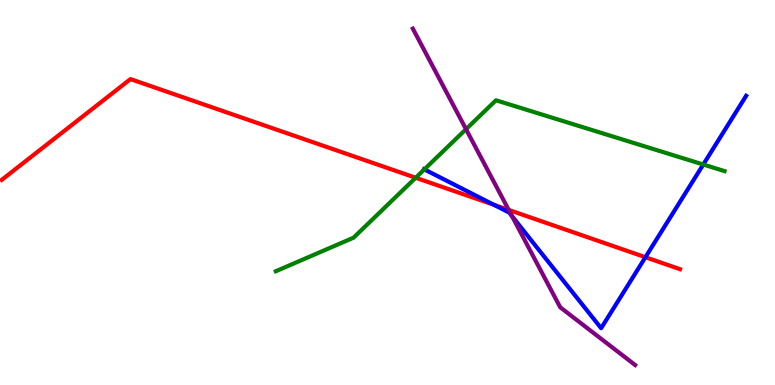[{'lines': ['blue', 'red'], 'intersections': [{'x': 6.37, 'y': 4.68}, {'x': 8.33, 'y': 3.32}]}, {'lines': ['green', 'red'], 'intersections': [{'x': 5.36, 'y': 5.38}]}, {'lines': ['purple', 'red'], 'intersections': [{'x': 6.56, 'y': 4.55}]}, {'lines': ['blue', 'green'], 'intersections': [{'x': 5.48, 'y': 5.6}, {'x': 9.07, 'y': 5.73}]}, {'lines': ['blue', 'purple'], 'intersections': [{'x': 6.61, 'y': 4.38}]}, {'lines': ['green', 'purple'], 'intersections': [{'x': 6.01, 'y': 6.64}]}]